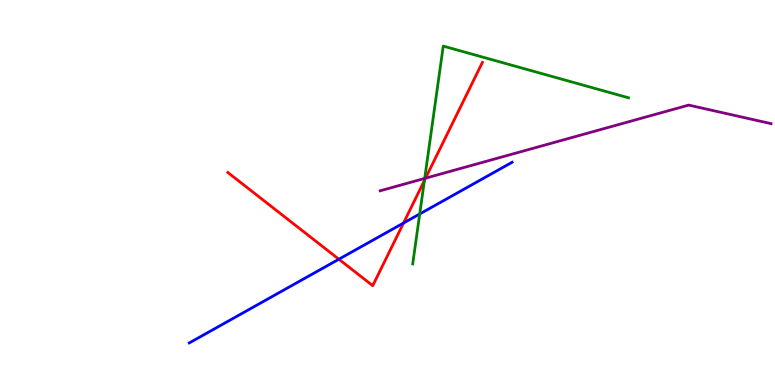[{'lines': ['blue', 'red'], 'intersections': [{'x': 4.37, 'y': 3.27}, {'x': 5.21, 'y': 4.21}]}, {'lines': ['green', 'red'], 'intersections': [{'x': 5.48, 'y': 5.31}]}, {'lines': ['purple', 'red'], 'intersections': [{'x': 5.49, 'y': 5.37}]}, {'lines': ['blue', 'green'], 'intersections': [{'x': 5.42, 'y': 4.44}]}, {'lines': ['blue', 'purple'], 'intersections': []}, {'lines': ['green', 'purple'], 'intersections': [{'x': 5.48, 'y': 5.37}]}]